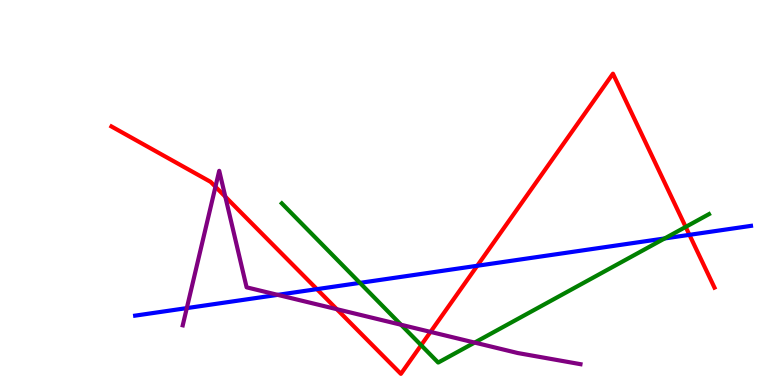[{'lines': ['blue', 'red'], 'intersections': [{'x': 4.09, 'y': 2.49}, {'x': 6.16, 'y': 3.1}, {'x': 8.9, 'y': 3.9}]}, {'lines': ['green', 'red'], 'intersections': [{'x': 5.43, 'y': 1.03}, {'x': 8.85, 'y': 4.11}]}, {'lines': ['purple', 'red'], 'intersections': [{'x': 2.78, 'y': 5.15}, {'x': 2.91, 'y': 4.89}, {'x': 4.35, 'y': 1.97}, {'x': 5.56, 'y': 1.38}]}, {'lines': ['blue', 'green'], 'intersections': [{'x': 4.64, 'y': 2.65}, {'x': 8.58, 'y': 3.81}]}, {'lines': ['blue', 'purple'], 'intersections': [{'x': 2.41, 'y': 2.0}, {'x': 3.58, 'y': 2.34}]}, {'lines': ['green', 'purple'], 'intersections': [{'x': 5.17, 'y': 1.56}, {'x': 6.12, 'y': 1.1}]}]